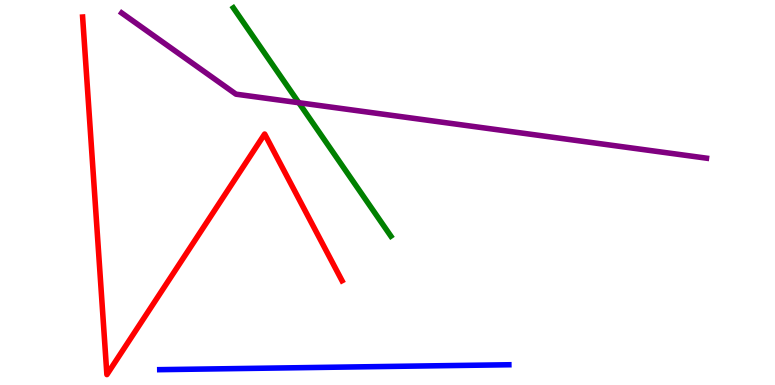[{'lines': ['blue', 'red'], 'intersections': []}, {'lines': ['green', 'red'], 'intersections': []}, {'lines': ['purple', 'red'], 'intersections': []}, {'lines': ['blue', 'green'], 'intersections': []}, {'lines': ['blue', 'purple'], 'intersections': []}, {'lines': ['green', 'purple'], 'intersections': [{'x': 3.86, 'y': 7.33}]}]